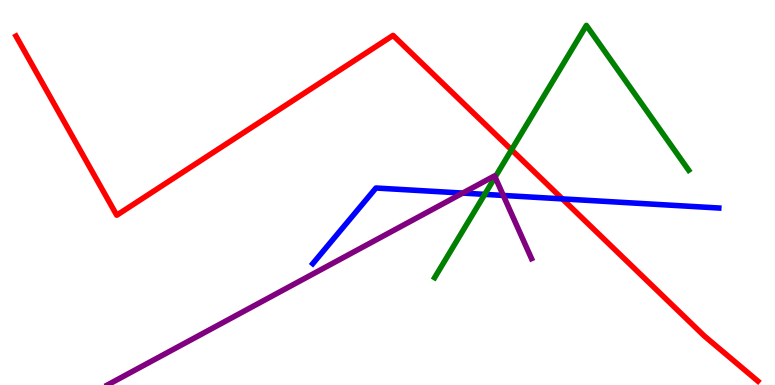[{'lines': ['blue', 'red'], 'intersections': [{'x': 7.26, 'y': 4.83}]}, {'lines': ['green', 'red'], 'intersections': [{'x': 6.6, 'y': 6.11}]}, {'lines': ['purple', 'red'], 'intersections': []}, {'lines': ['blue', 'green'], 'intersections': [{'x': 6.25, 'y': 4.95}]}, {'lines': ['blue', 'purple'], 'intersections': [{'x': 5.97, 'y': 4.99}, {'x': 6.49, 'y': 4.92}]}, {'lines': ['green', 'purple'], 'intersections': [{'x': 6.39, 'y': 5.4}]}]